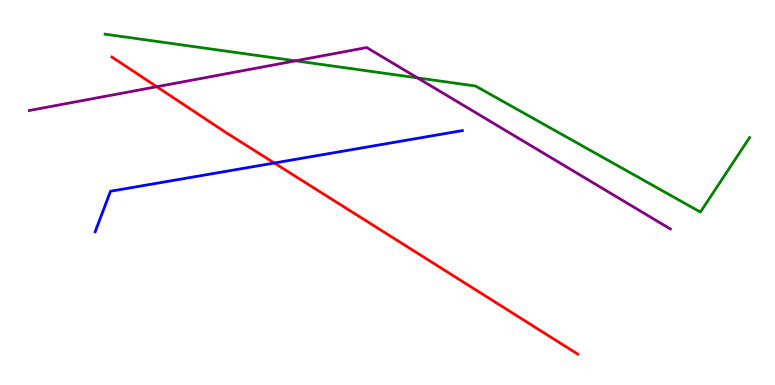[{'lines': ['blue', 'red'], 'intersections': [{'x': 3.54, 'y': 5.77}]}, {'lines': ['green', 'red'], 'intersections': []}, {'lines': ['purple', 'red'], 'intersections': [{'x': 2.02, 'y': 7.75}]}, {'lines': ['blue', 'green'], 'intersections': []}, {'lines': ['blue', 'purple'], 'intersections': []}, {'lines': ['green', 'purple'], 'intersections': [{'x': 3.81, 'y': 8.42}, {'x': 5.39, 'y': 7.98}]}]